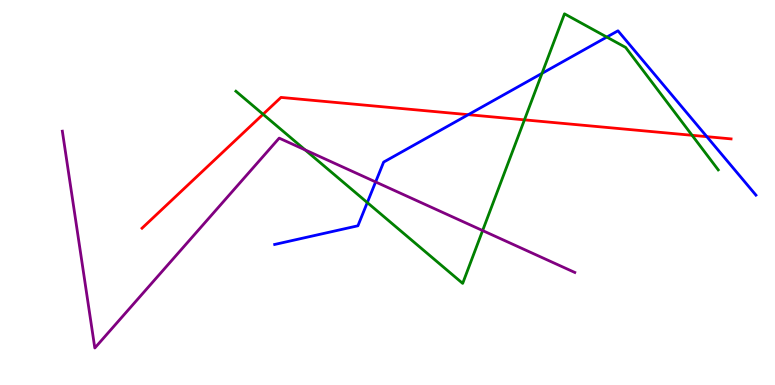[{'lines': ['blue', 'red'], 'intersections': [{'x': 6.04, 'y': 7.02}, {'x': 9.12, 'y': 6.45}]}, {'lines': ['green', 'red'], 'intersections': [{'x': 3.39, 'y': 7.03}, {'x': 6.77, 'y': 6.89}, {'x': 8.93, 'y': 6.49}]}, {'lines': ['purple', 'red'], 'intersections': []}, {'lines': ['blue', 'green'], 'intersections': [{'x': 4.74, 'y': 4.74}, {'x': 6.99, 'y': 8.09}, {'x': 7.83, 'y': 9.04}]}, {'lines': ['blue', 'purple'], 'intersections': [{'x': 4.85, 'y': 5.27}]}, {'lines': ['green', 'purple'], 'intersections': [{'x': 3.94, 'y': 6.11}, {'x': 6.23, 'y': 4.01}]}]